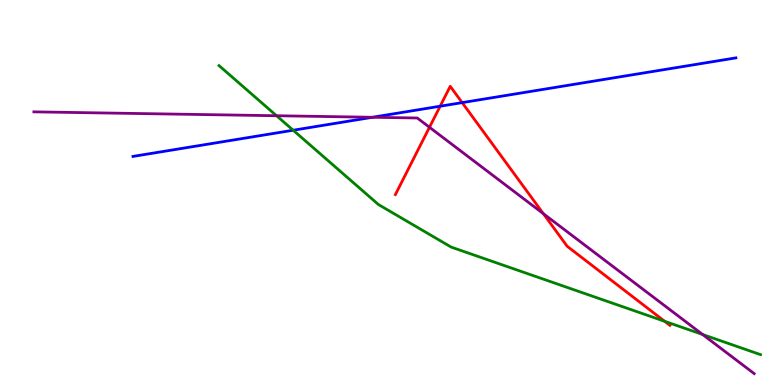[{'lines': ['blue', 'red'], 'intersections': [{'x': 5.68, 'y': 7.24}, {'x': 5.96, 'y': 7.33}]}, {'lines': ['green', 'red'], 'intersections': [{'x': 8.58, 'y': 1.65}]}, {'lines': ['purple', 'red'], 'intersections': [{'x': 5.54, 'y': 6.69}, {'x': 7.01, 'y': 4.45}]}, {'lines': ['blue', 'green'], 'intersections': [{'x': 3.78, 'y': 6.62}]}, {'lines': ['blue', 'purple'], 'intersections': [{'x': 4.81, 'y': 6.95}]}, {'lines': ['green', 'purple'], 'intersections': [{'x': 3.57, 'y': 6.99}, {'x': 9.07, 'y': 1.31}]}]